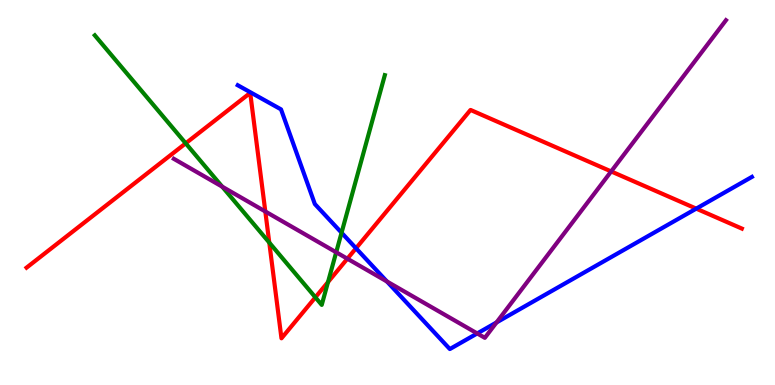[{'lines': ['blue', 'red'], 'intersections': [{'x': 4.59, 'y': 3.55}, {'x': 8.98, 'y': 4.58}]}, {'lines': ['green', 'red'], 'intersections': [{'x': 2.4, 'y': 6.28}, {'x': 3.47, 'y': 3.7}, {'x': 4.07, 'y': 2.28}, {'x': 4.23, 'y': 2.67}]}, {'lines': ['purple', 'red'], 'intersections': [{'x': 3.42, 'y': 4.51}, {'x': 4.48, 'y': 3.28}, {'x': 7.89, 'y': 5.55}]}, {'lines': ['blue', 'green'], 'intersections': [{'x': 4.41, 'y': 3.95}]}, {'lines': ['blue', 'purple'], 'intersections': [{'x': 4.99, 'y': 2.69}, {'x': 6.16, 'y': 1.34}, {'x': 6.41, 'y': 1.62}]}, {'lines': ['green', 'purple'], 'intersections': [{'x': 2.87, 'y': 5.15}, {'x': 4.34, 'y': 3.45}]}]